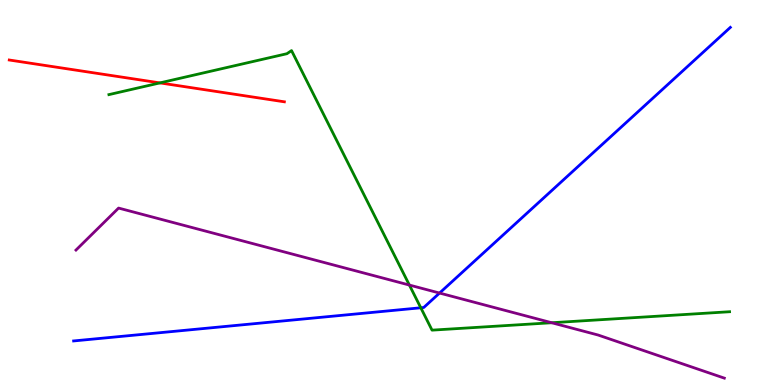[{'lines': ['blue', 'red'], 'intersections': []}, {'lines': ['green', 'red'], 'intersections': [{'x': 2.06, 'y': 7.85}]}, {'lines': ['purple', 'red'], 'intersections': []}, {'lines': ['blue', 'green'], 'intersections': [{'x': 5.43, 'y': 2.01}]}, {'lines': ['blue', 'purple'], 'intersections': [{'x': 5.67, 'y': 2.39}]}, {'lines': ['green', 'purple'], 'intersections': [{'x': 5.28, 'y': 2.6}, {'x': 7.12, 'y': 1.62}]}]